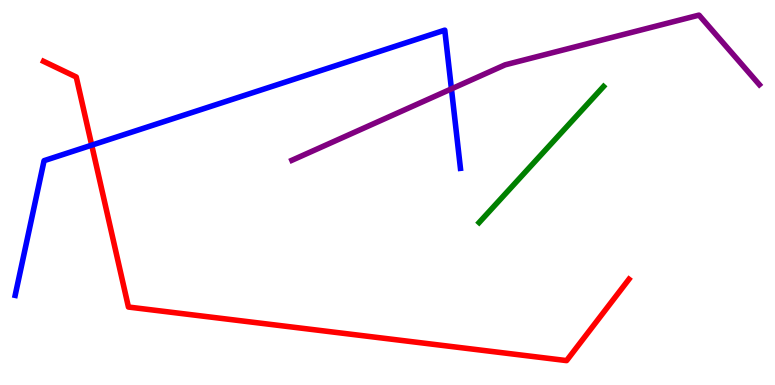[{'lines': ['blue', 'red'], 'intersections': [{'x': 1.18, 'y': 6.23}]}, {'lines': ['green', 'red'], 'intersections': []}, {'lines': ['purple', 'red'], 'intersections': []}, {'lines': ['blue', 'green'], 'intersections': []}, {'lines': ['blue', 'purple'], 'intersections': [{'x': 5.82, 'y': 7.69}]}, {'lines': ['green', 'purple'], 'intersections': []}]